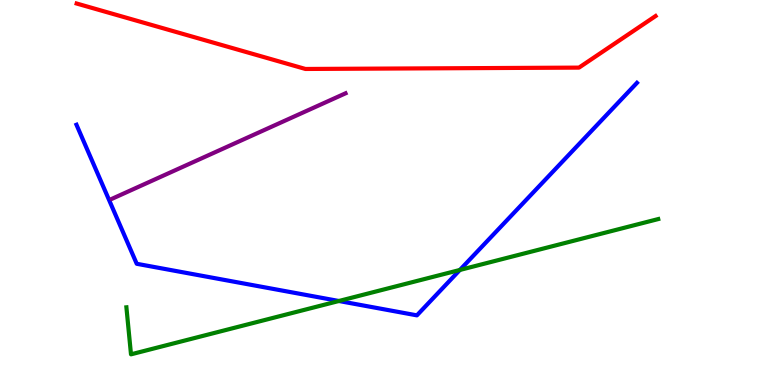[{'lines': ['blue', 'red'], 'intersections': []}, {'lines': ['green', 'red'], 'intersections': []}, {'lines': ['purple', 'red'], 'intersections': []}, {'lines': ['blue', 'green'], 'intersections': [{'x': 4.37, 'y': 2.18}, {'x': 5.93, 'y': 2.99}]}, {'lines': ['blue', 'purple'], 'intersections': []}, {'lines': ['green', 'purple'], 'intersections': []}]